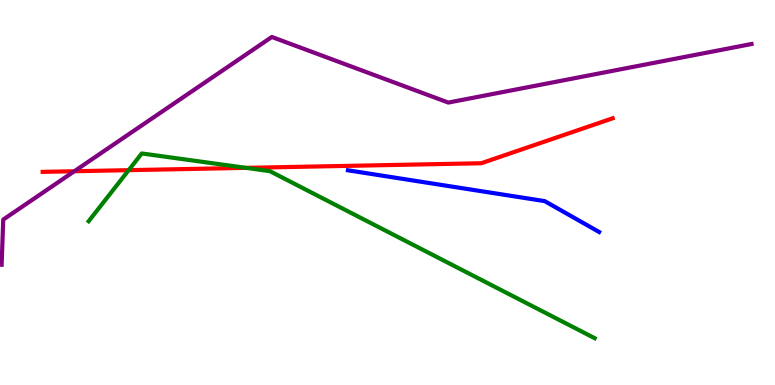[{'lines': ['blue', 'red'], 'intersections': []}, {'lines': ['green', 'red'], 'intersections': [{'x': 1.66, 'y': 5.58}, {'x': 3.17, 'y': 5.64}]}, {'lines': ['purple', 'red'], 'intersections': [{'x': 0.959, 'y': 5.55}]}, {'lines': ['blue', 'green'], 'intersections': []}, {'lines': ['blue', 'purple'], 'intersections': []}, {'lines': ['green', 'purple'], 'intersections': []}]